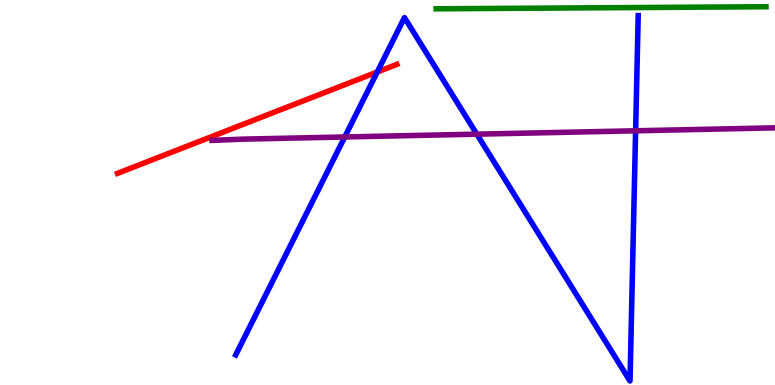[{'lines': ['blue', 'red'], 'intersections': [{'x': 4.87, 'y': 8.13}]}, {'lines': ['green', 'red'], 'intersections': []}, {'lines': ['purple', 'red'], 'intersections': []}, {'lines': ['blue', 'green'], 'intersections': []}, {'lines': ['blue', 'purple'], 'intersections': [{'x': 4.45, 'y': 6.44}, {'x': 6.15, 'y': 6.52}, {'x': 8.2, 'y': 6.6}]}, {'lines': ['green', 'purple'], 'intersections': []}]